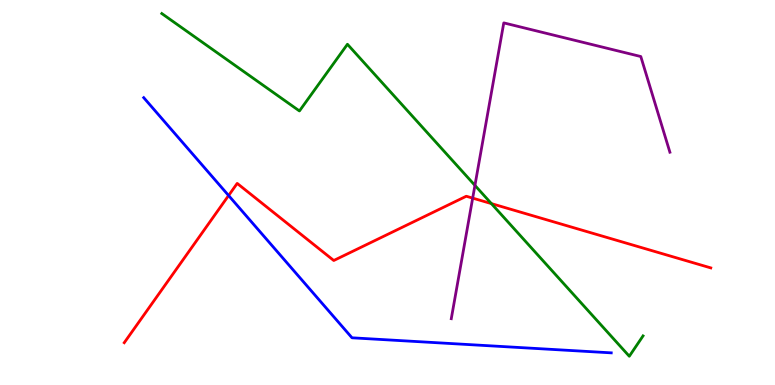[{'lines': ['blue', 'red'], 'intersections': [{'x': 2.95, 'y': 4.92}]}, {'lines': ['green', 'red'], 'intersections': [{'x': 6.34, 'y': 4.71}]}, {'lines': ['purple', 'red'], 'intersections': [{'x': 6.1, 'y': 4.85}]}, {'lines': ['blue', 'green'], 'intersections': []}, {'lines': ['blue', 'purple'], 'intersections': []}, {'lines': ['green', 'purple'], 'intersections': [{'x': 6.13, 'y': 5.18}]}]